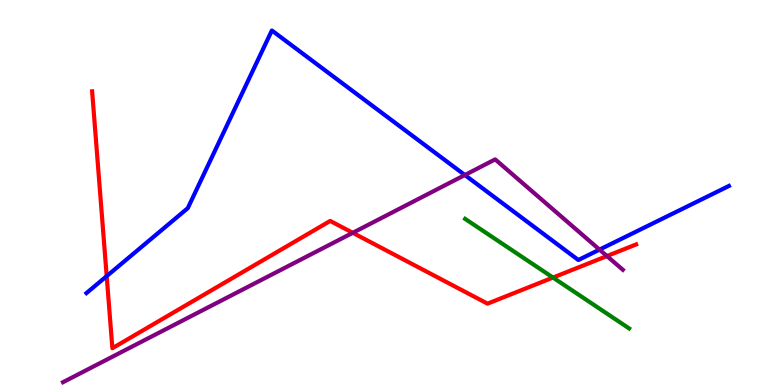[{'lines': ['blue', 'red'], 'intersections': [{'x': 1.38, 'y': 2.83}]}, {'lines': ['green', 'red'], 'intersections': [{'x': 7.14, 'y': 2.79}]}, {'lines': ['purple', 'red'], 'intersections': [{'x': 4.55, 'y': 3.95}, {'x': 7.83, 'y': 3.35}]}, {'lines': ['blue', 'green'], 'intersections': []}, {'lines': ['blue', 'purple'], 'intersections': [{'x': 6.0, 'y': 5.45}, {'x': 7.74, 'y': 3.52}]}, {'lines': ['green', 'purple'], 'intersections': []}]